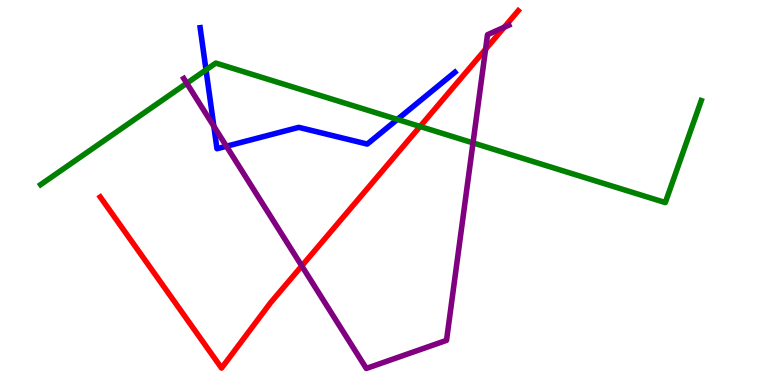[{'lines': ['blue', 'red'], 'intersections': []}, {'lines': ['green', 'red'], 'intersections': [{'x': 5.42, 'y': 6.72}]}, {'lines': ['purple', 'red'], 'intersections': [{'x': 3.89, 'y': 3.09}, {'x': 6.27, 'y': 8.72}, {'x': 6.51, 'y': 9.29}]}, {'lines': ['blue', 'green'], 'intersections': [{'x': 2.66, 'y': 8.18}, {'x': 5.13, 'y': 6.9}]}, {'lines': ['blue', 'purple'], 'intersections': [{'x': 2.76, 'y': 6.72}, {'x': 2.92, 'y': 6.2}]}, {'lines': ['green', 'purple'], 'intersections': [{'x': 2.41, 'y': 7.84}, {'x': 6.1, 'y': 6.29}]}]